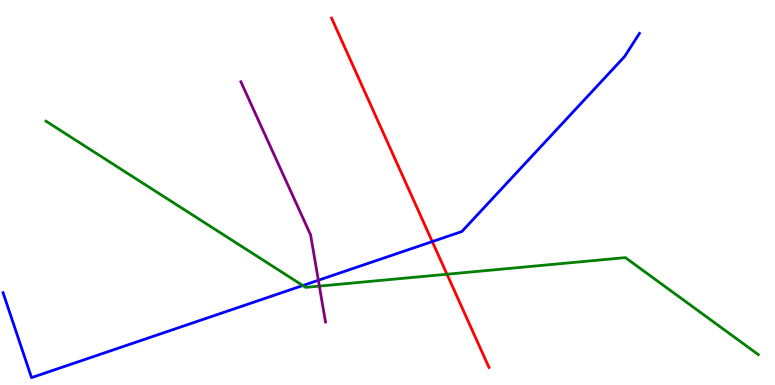[{'lines': ['blue', 'red'], 'intersections': [{'x': 5.58, 'y': 3.73}]}, {'lines': ['green', 'red'], 'intersections': [{'x': 5.77, 'y': 2.88}]}, {'lines': ['purple', 'red'], 'intersections': []}, {'lines': ['blue', 'green'], 'intersections': [{'x': 3.91, 'y': 2.58}]}, {'lines': ['blue', 'purple'], 'intersections': [{'x': 4.11, 'y': 2.72}]}, {'lines': ['green', 'purple'], 'intersections': [{'x': 4.12, 'y': 2.57}]}]